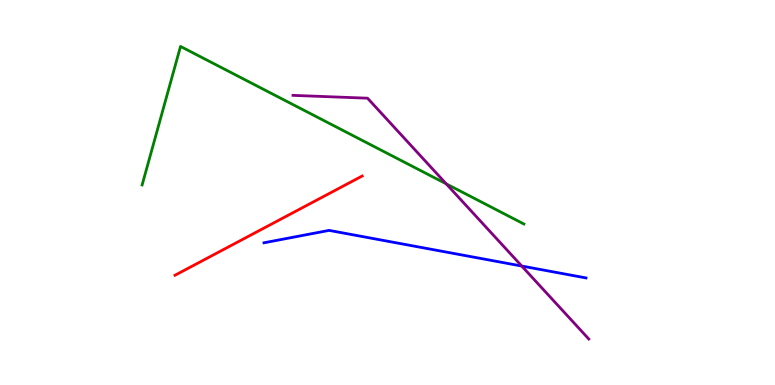[{'lines': ['blue', 'red'], 'intersections': []}, {'lines': ['green', 'red'], 'intersections': []}, {'lines': ['purple', 'red'], 'intersections': []}, {'lines': ['blue', 'green'], 'intersections': []}, {'lines': ['blue', 'purple'], 'intersections': [{'x': 6.73, 'y': 3.09}]}, {'lines': ['green', 'purple'], 'intersections': [{'x': 5.76, 'y': 5.23}]}]